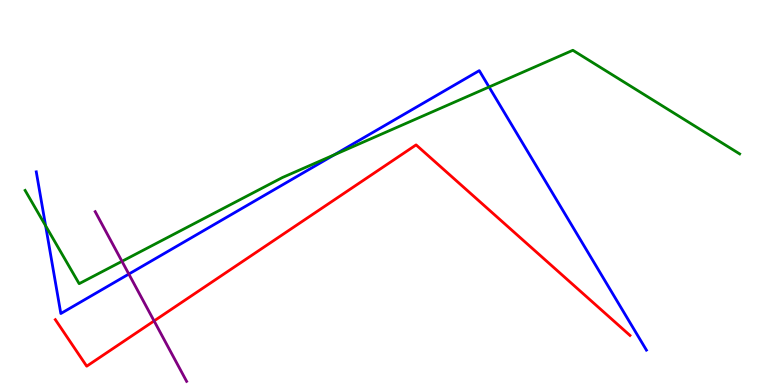[{'lines': ['blue', 'red'], 'intersections': []}, {'lines': ['green', 'red'], 'intersections': []}, {'lines': ['purple', 'red'], 'intersections': [{'x': 1.99, 'y': 1.66}]}, {'lines': ['blue', 'green'], 'intersections': [{'x': 0.589, 'y': 4.14}, {'x': 4.31, 'y': 5.98}, {'x': 6.31, 'y': 7.74}]}, {'lines': ['blue', 'purple'], 'intersections': [{'x': 1.66, 'y': 2.88}]}, {'lines': ['green', 'purple'], 'intersections': [{'x': 1.57, 'y': 3.21}]}]